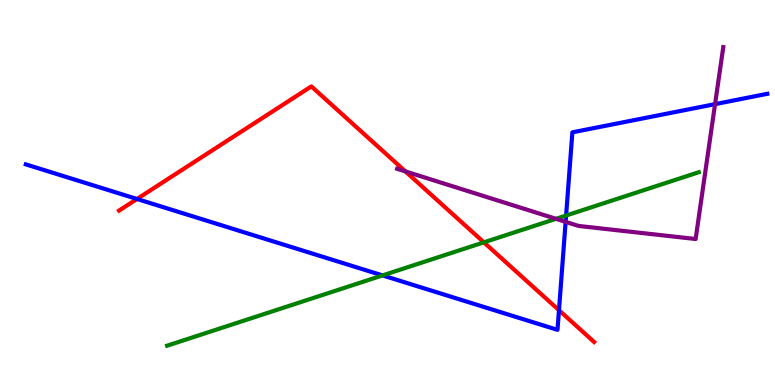[{'lines': ['blue', 'red'], 'intersections': [{'x': 1.77, 'y': 4.83}, {'x': 7.21, 'y': 1.94}]}, {'lines': ['green', 'red'], 'intersections': [{'x': 6.24, 'y': 3.71}]}, {'lines': ['purple', 'red'], 'intersections': [{'x': 5.23, 'y': 5.55}]}, {'lines': ['blue', 'green'], 'intersections': [{'x': 4.94, 'y': 2.85}, {'x': 7.3, 'y': 4.4}]}, {'lines': ['blue', 'purple'], 'intersections': [{'x': 7.3, 'y': 4.24}, {'x': 9.23, 'y': 7.3}]}, {'lines': ['green', 'purple'], 'intersections': [{'x': 7.17, 'y': 4.32}]}]